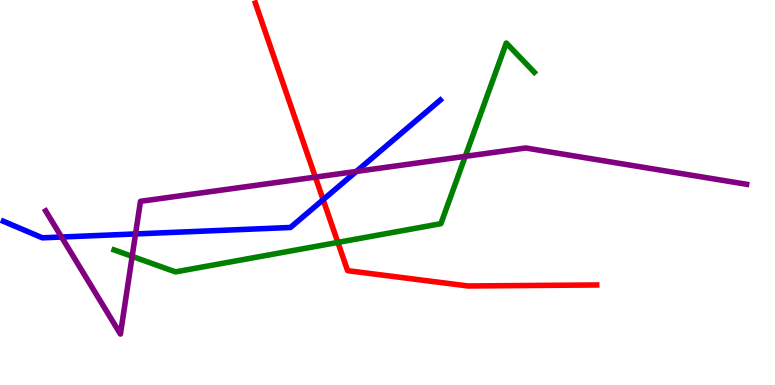[{'lines': ['blue', 'red'], 'intersections': [{'x': 4.17, 'y': 4.81}]}, {'lines': ['green', 'red'], 'intersections': [{'x': 4.36, 'y': 3.7}]}, {'lines': ['purple', 'red'], 'intersections': [{'x': 4.07, 'y': 5.4}]}, {'lines': ['blue', 'green'], 'intersections': []}, {'lines': ['blue', 'purple'], 'intersections': [{'x': 0.794, 'y': 3.84}, {'x': 1.75, 'y': 3.92}, {'x': 4.6, 'y': 5.55}]}, {'lines': ['green', 'purple'], 'intersections': [{'x': 1.71, 'y': 3.34}, {'x': 6.0, 'y': 5.94}]}]